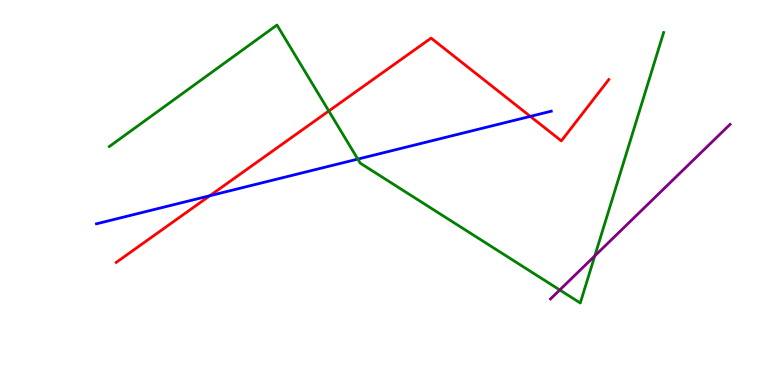[{'lines': ['blue', 'red'], 'intersections': [{'x': 2.71, 'y': 4.92}, {'x': 6.84, 'y': 6.98}]}, {'lines': ['green', 'red'], 'intersections': [{'x': 4.24, 'y': 7.12}]}, {'lines': ['purple', 'red'], 'intersections': []}, {'lines': ['blue', 'green'], 'intersections': [{'x': 4.62, 'y': 5.87}]}, {'lines': ['blue', 'purple'], 'intersections': []}, {'lines': ['green', 'purple'], 'intersections': [{'x': 7.22, 'y': 2.47}, {'x': 7.67, 'y': 3.35}]}]